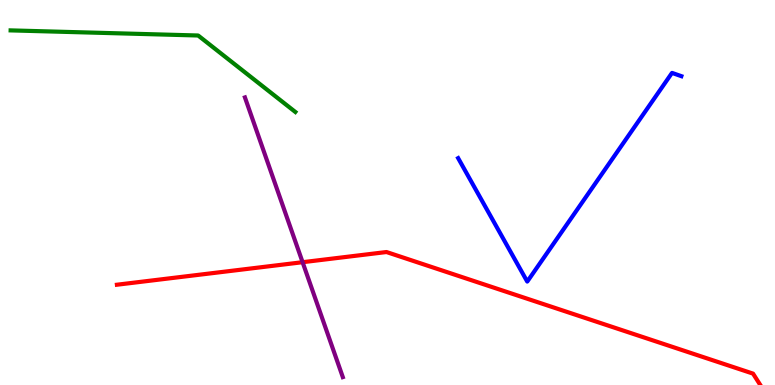[{'lines': ['blue', 'red'], 'intersections': []}, {'lines': ['green', 'red'], 'intersections': []}, {'lines': ['purple', 'red'], 'intersections': [{'x': 3.9, 'y': 3.19}]}, {'lines': ['blue', 'green'], 'intersections': []}, {'lines': ['blue', 'purple'], 'intersections': []}, {'lines': ['green', 'purple'], 'intersections': []}]